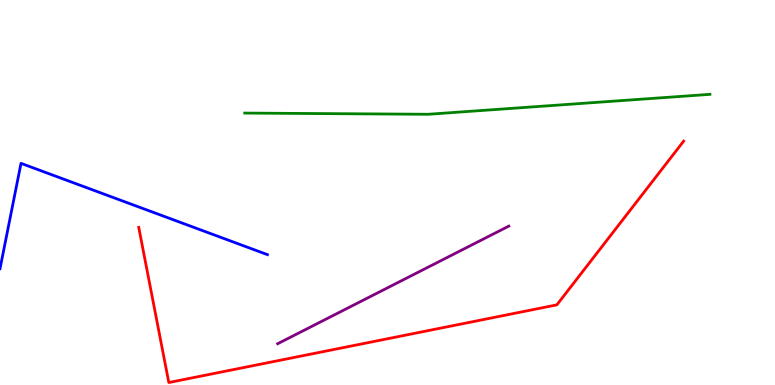[{'lines': ['blue', 'red'], 'intersections': []}, {'lines': ['green', 'red'], 'intersections': []}, {'lines': ['purple', 'red'], 'intersections': []}, {'lines': ['blue', 'green'], 'intersections': []}, {'lines': ['blue', 'purple'], 'intersections': []}, {'lines': ['green', 'purple'], 'intersections': []}]